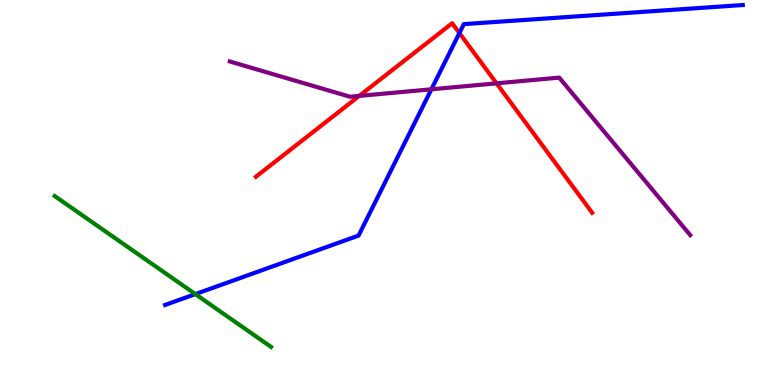[{'lines': ['blue', 'red'], 'intersections': [{'x': 5.93, 'y': 9.14}]}, {'lines': ['green', 'red'], 'intersections': []}, {'lines': ['purple', 'red'], 'intersections': [{'x': 4.64, 'y': 7.51}, {'x': 6.41, 'y': 7.84}]}, {'lines': ['blue', 'green'], 'intersections': [{'x': 2.52, 'y': 2.36}]}, {'lines': ['blue', 'purple'], 'intersections': [{'x': 5.57, 'y': 7.68}]}, {'lines': ['green', 'purple'], 'intersections': []}]